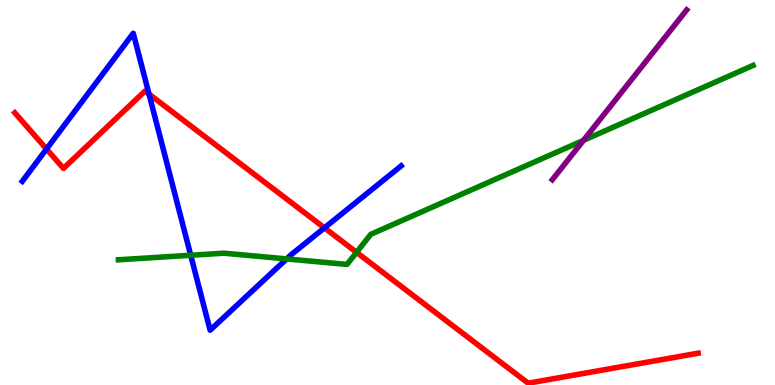[{'lines': ['blue', 'red'], 'intersections': [{'x': 0.6, 'y': 6.13}, {'x': 1.92, 'y': 7.56}, {'x': 4.19, 'y': 4.08}]}, {'lines': ['green', 'red'], 'intersections': [{'x': 4.6, 'y': 3.45}]}, {'lines': ['purple', 'red'], 'intersections': []}, {'lines': ['blue', 'green'], 'intersections': [{'x': 2.46, 'y': 3.37}, {'x': 3.7, 'y': 3.27}]}, {'lines': ['blue', 'purple'], 'intersections': []}, {'lines': ['green', 'purple'], 'intersections': [{'x': 7.53, 'y': 6.35}]}]